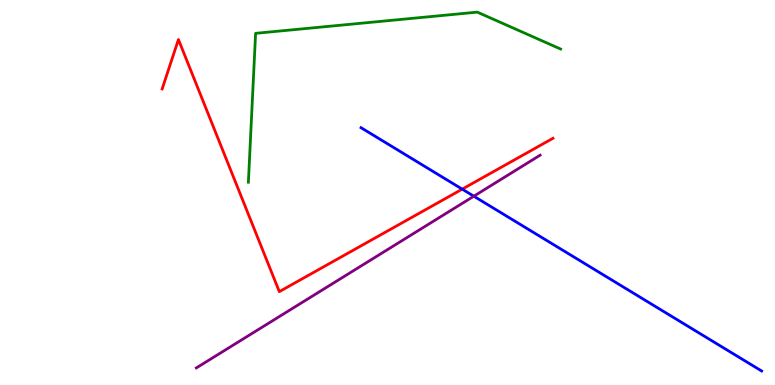[{'lines': ['blue', 'red'], 'intersections': [{'x': 5.96, 'y': 5.09}]}, {'lines': ['green', 'red'], 'intersections': []}, {'lines': ['purple', 'red'], 'intersections': []}, {'lines': ['blue', 'green'], 'intersections': []}, {'lines': ['blue', 'purple'], 'intersections': [{'x': 6.11, 'y': 4.9}]}, {'lines': ['green', 'purple'], 'intersections': []}]